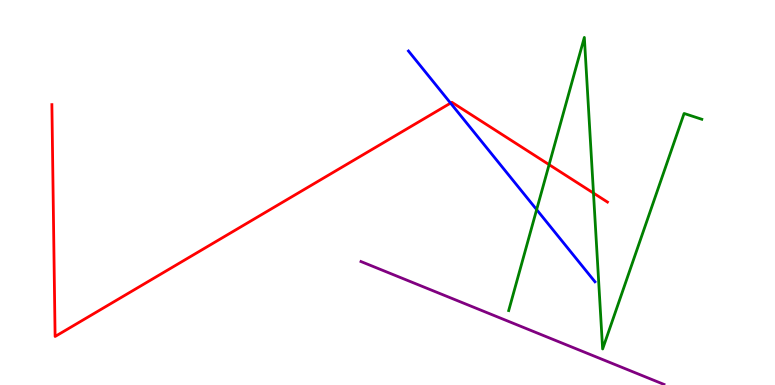[{'lines': ['blue', 'red'], 'intersections': [{'x': 5.81, 'y': 7.32}]}, {'lines': ['green', 'red'], 'intersections': [{'x': 7.09, 'y': 5.72}, {'x': 7.66, 'y': 4.98}]}, {'lines': ['purple', 'red'], 'intersections': []}, {'lines': ['blue', 'green'], 'intersections': [{'x': 6.92, 'y': 4.56}]}, {'lines': ['blue', 'purple'], 'intersections': []}, {'lines': ['green', 'purple'], 'intersections': []}]